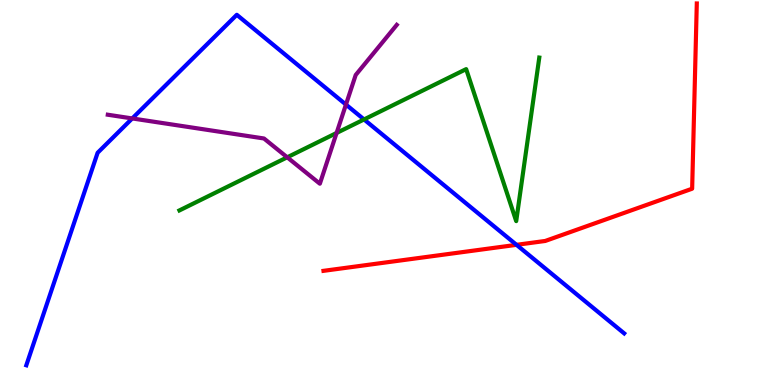[{'lines': ['blue', 'red'], 'intersections': [{'x': 6.66, 'y': 3.64}]}, {'lines': ['green', 'red'], 'intersections': []}, {'lines': ['purple', 'red'], 'intersections': []}, {'lines': ['blue', 'green'], 'intersections': [{'x': 4.7, 'y': 6.9}]}, {'lines': ['blue', 'purple'], 'intersections': [{'x': 1.71, 'y': 6.92}, {'x': 4.46, 'y': 7.28}]}, {'lines': ['green', 'purple'], 'intersections': [{'x': 3.71, 'y': 5.91}, {'x': 4.34, 'y': 6.55}]}]